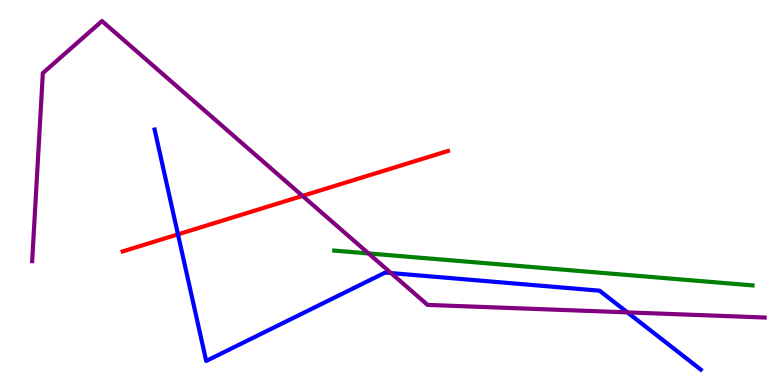[{'lines': ['blue', 'red'], 'intersections': [{'x': 2.3, 'y': 3.91}]}, {'lines': ['green', 'red'], 'intersections': []}, {'lines': ['purple', 'red'], 'intersections': [{'x': 3.9, 'y': 4.91}]}, {'lines': ['blue', 'green'], 'intersections': []}, {'lines': ['blue', 'purple'], 'intersections': [{'x': 5.05, 'y': 2.91}, {'x': 8.1, 'y': 1.89}]}, {'lines': ['green', 'purple'], 'intersections': [{'x': 4.76, 'y': 3.42}]}]